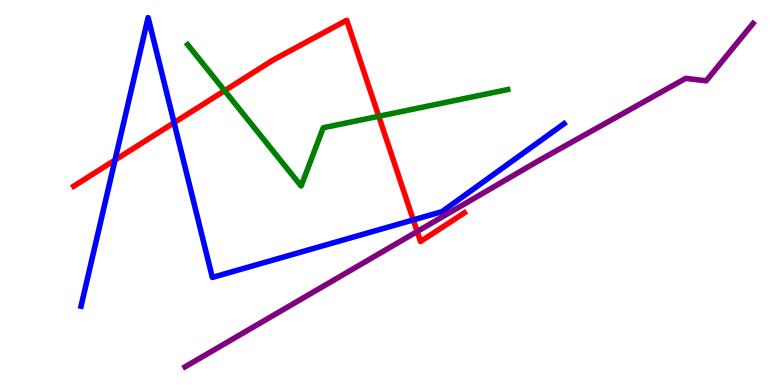[{'lines': ['blue', 'red'], 'intersections': [{'x': 1.48, 'y': 5.84}, {'x': 2.25, 'y': 6.81}, {'x': 5.33, 'y': 4.29}]}, {'lines': ['green', 'red'], 'intersections': [{'x': 2.9, 'y': 7.64}, {'x': 4.89, 'y': 6.98}]}, {'lines': ['purple', 'red'], 'intersections': [{'x': 5.38, 'y': 3.99}]}, {'lines': ['blue', 'green'], 'intersections': []}, {'lines': ['blue', 'purple'], 'intersections': []}, {'lines': ['green', 'purple'], 'intersections': []}]